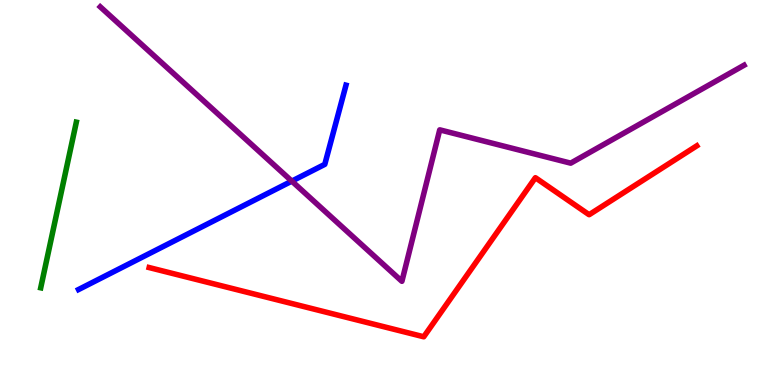[{'lines': ['blue', 'red'], 'intersections': []}, {'lines': ['green', 'red'], 'intersections': []}, {'lines': ['purple', 'red'], 'intersections': []}, {'lines': ['blue', 'green'], 'intersections': []}, {'lines': ['blue', 'purple'], 'intersections': [{'x': 3.77, 'y': 5.3}]}, {'lines': ['green', 'purple'], 'intersections': []}]